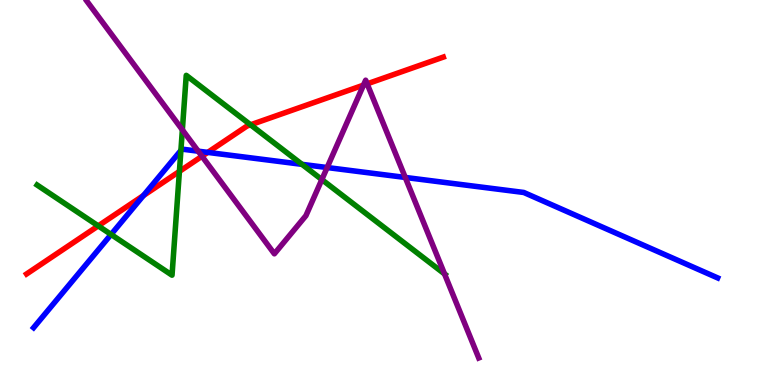[{'lines': ['blue', 'red'], 'intersections': [{'x': 1.85, 'y': 4.92}, {'x': 2.68, 'y': 6.04}]}, {'lines': ['green', 'red'], 'intersections': [{'x': 1.27, 'y': 4.13}, {'x': 2.31, 'y': 5.55}, {'x': 3.23, 'y': 6.76}]}, {'lines': ['purple', 'red'], 'intersections': [{'x': 2.61, 'y': 5.94}, {'x': 4.69, 'y': 7.79}, {'x': 4.74, 'y': 7.82}]}, {'lines': ['blue', 'green'], 'intersections': [{'x': 1.43, 'y': 3.91}, {'x': 2.33, 'y': 6.09}, {'x': 3.9, 'y': 5.73}]}, {'lines': ['blue', 'purple'], 'intersections': [{'x': 2.56, 'y': 6.07}, {'x': 4.22, 'y': 5.65}, {'x': 5.23, 'y': 5.39}]}, {'lines': ['green', 'purple'], 'intersections': [{'x': 2.35, 'y': 6.63}, {'x': 4.15, 'y': 5.34}, {'x': 5.74, 'y': 2.89}]}]